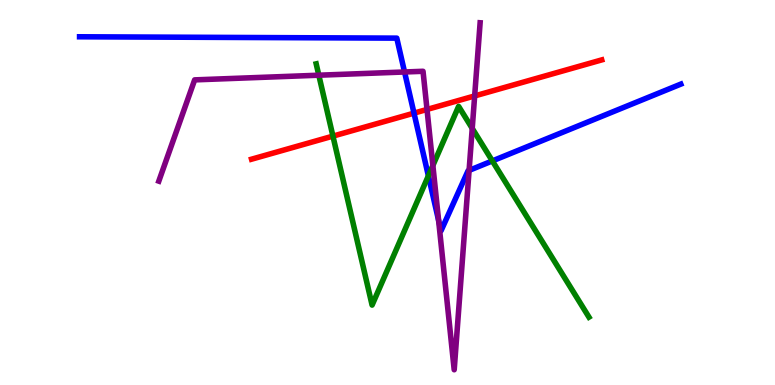[{'lines': ['blue', 'red'], 'intersections': [{'x': 5.34, 'y': 7.06}]}, {'lines': ['green', 'red'], 'intersections': [{'x': 4.3, 'y': 6.46}]}, {'lines': ['purple', 'red'], 'intersections': [{'x': 5.51, 'y': 7.16}, {'x': 6.12, 'y': 7.51}]}, {'lines': ['blue', 'green'], 'intersections': [{'x': 5.53, 'y': 5.43}, {'x': 6.35, 'y': 5.82}]}, {'lines': ['blue', 'purple'], 'intersections': [{'x': 5.22, 'y': 8.13}, {'x': 5.66, 'y': 4.28}, {'x': 6.05, 'y': 5.57}]}, {'lines': ['green', 'purple'], 'intersections': [{'x': 4.11, 'y': 8.05}, {'x': 5.59, 'y': 5.7}, {'x': 6.09, 'y': 6.67}]}]